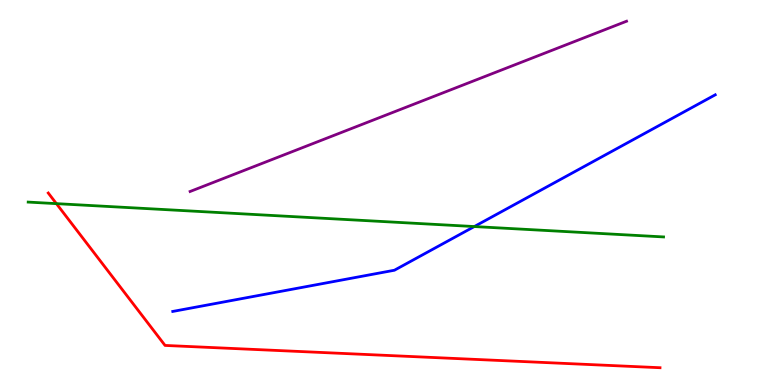[{'lines': ['blue', 'red'], 'intersections': []}, {'lines': ['green', 'red'], 'intersections': [{'x': 0.728, 'y': 4.71}]}, {'lines': ['purple', 'red'], 'intersections': []}, {'lines': ['blue', 'green'], 'intersections': [{'x': 6.12, 'y': 4.12}]}, {'lines': ['blue', 'purple'], 'intersections': []}, {'lines': ['green', 'purple'], 'intersections': []}]